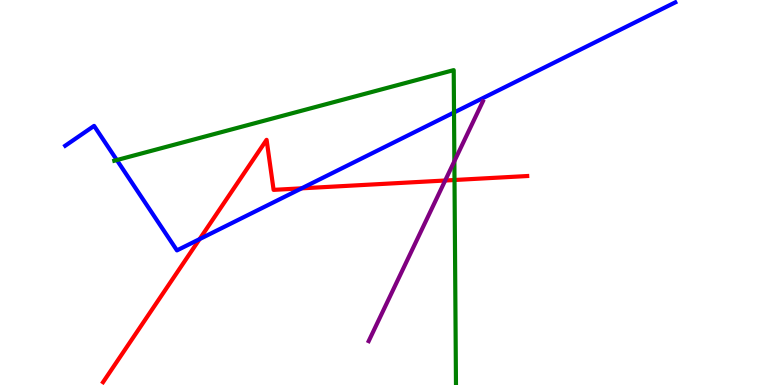[{'lines': ['blue', 'red'], 'intersections': [{'x': 2.58, 'y': 3.79}, {'x': 3.89, 'y': 5.11}]}, {'lines': ['green', 'red'], 'intersections': [{'x': 5.86, 'y': 5.32}]}, {'lines': ['purple', 'red'], 'intersections': [{'x': 5.74, 'y': 5.31}]}, {'lines': ['blue', 'green'], 'intersections': [{'x': 1.51, 'y': 5.84}, {'x': 5.86, 'y': 7.08}]}, {'lines': ['blue', 'purple'], 'intersections': []}, {'lines': ['green', 'purple'], 'intersections': [{'x': 5.86, 'y': 5.81}]}]